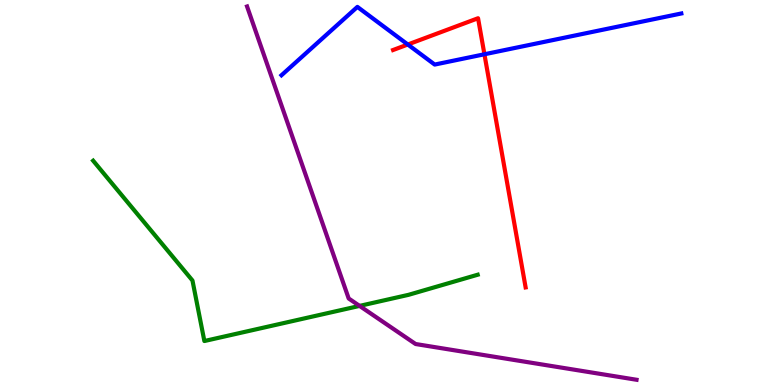[{'lines': ['blue', 'red'], 'intersections': [{'x': 5.26, 'y': 8.84}, {'x': 6.25, 'y': 8.59}]}, {'lines': ['green', 'red'], 'intersections': []}, {'lines': ['purple', 'red'], 'intersections': []}, {'lines': ['blue', 'green'], 'intersections': []}, {'lines': ['blue', 'purple'], 'intersections': []}, {'lines': ['green', 'purple'], 'intersections': [{'x': 4.64, 'y': 2.05}]}]